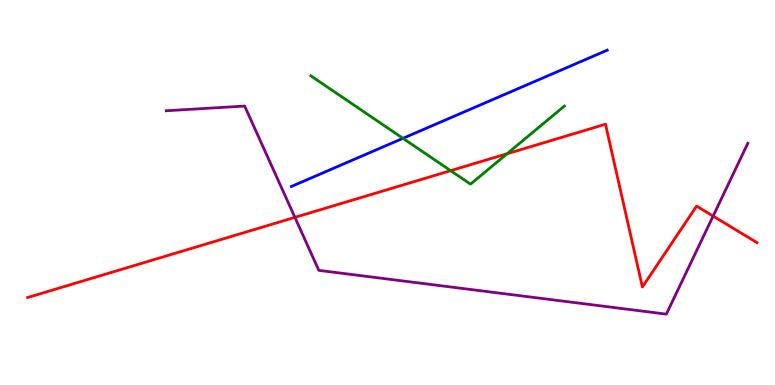[{'lines': ['blue', 'red'], 'intersections': []}, {'lines': ['green', 'red'], 'intersections': [{'x': 5.81, 'y': 5.57}, {'x': 6.54, 'y': 6.01}]}, {'lines': ['purple', 'red'], 'intersections': [{'x': 3.81, 'y': 4.35}, {'x': 9.2, 'y': 4.39}]}, {'lines': ['blue', 'green'], 'intersections': [{'x': 5.2, 'y': 6.41}]}, {'lines': ['blue', 'purple'], 'intersections': []}, {'lines': ['green', 'purple'], 'intersections': []}]